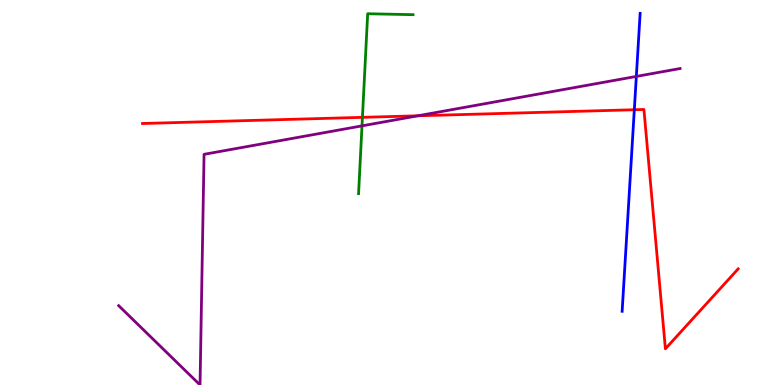[{'lines': ['blue', 'red'], 'intersections': [{'x': 8.18, 'y': 7.15}]}, {'lines': ['green', 'red'], 'intersections': [{'x': 4.68, 'y': 6.95}]}, {'lines': ['purple', 'red'], 'intersections': [{'x': 5.39, 'y': 6.99}]}, {'lines': ['blue', 'green'], 'intersections': []}, {'lines': ['blue', 'purple'], 'intersections': [{'x': 8.21, 'y': 8.02}]}, {'lines': ['green', 'purple'], 'intersections': [{'x': 4.67, 'y': 6.73}]}]